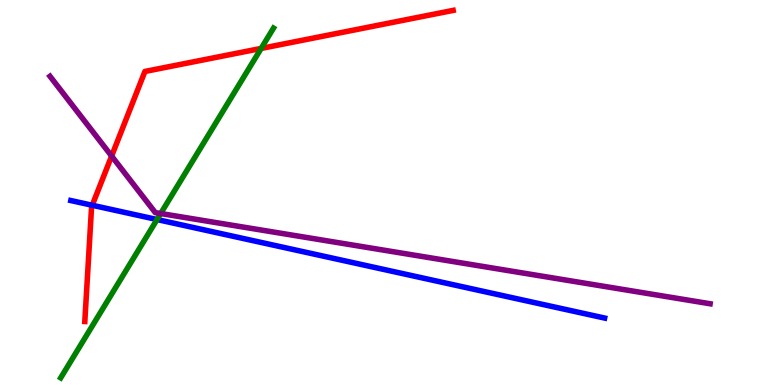[{'lines': ['blue', 'red'], 'intersections': [{'x': 1.19, 'y': 4.67}]}, {'lines': ['green', 'red'], 'intersections': [{'x': 3.37, 'y': 8.74}]}, {'lines': ['purple', 'red'], 'intersections': [{'x': 1.44, 'y': 5.95}]}, {'lines': ['blue', 'green'], 'intersections': [{'x': 2.03, 'y': 4.3}]}, {'lines': ['blue', 'purple'], 'intersections': []}, {'lines': ['green', 'purple'], 'intersections': [{'x': 2.07, 'y': 4.45}]}]